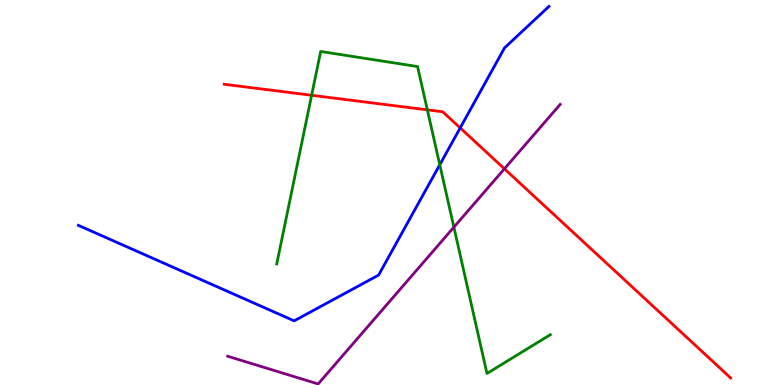[{'lines': ['blue', 'red'], 'intersections': [{'x': 5.94, 'y': 6.68}]}, {'lines': ['green', 'red'], 'intersections': [{'x': 4.02, 'y': 7.53}, {'x': 5.51, 'y': 7.15}]}, {'lines': ['purple', 'red'], 'intersections': [{'x': 6.51, 'y': 5.62}]}, {'lines': ['blue', 'green'], 'intersections': [{'x': 5.67, 'y': 5.72}]}, {'lines': ['blue', 'purple'], 'intersections': []}, {'lines': ['green', 'purple'], 'intersections': [{'x': 5.86, 'y': 4.1}]}]